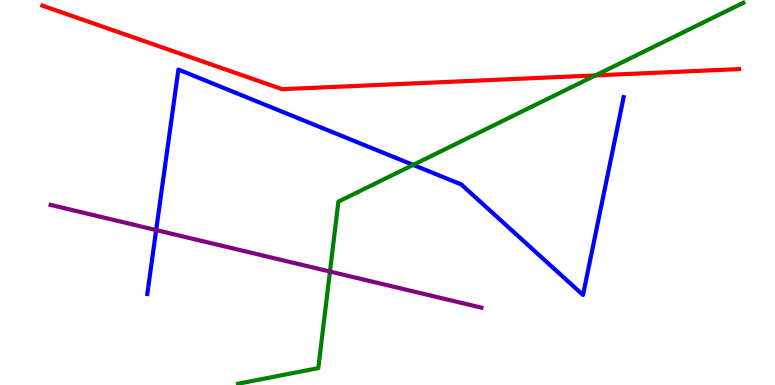[{'lines': ['blue', 'red'], 'intersections': []}, {'lines': ['green', 'red'], 'intersections': [{'x': 7.68, 'y': 8.04}]}, {'lines': ['purple', 'red'], 'intersections': []}, {'lines': ['blue', 'green'], 'intersections': [{'x': 5.33, 'y': 5.72}]}, {'lines': ['blue', 'purple'], 'intersections': [{'x': 2.01, 'y': 4.02}]}, {'lines': ['green', 'purple'], 'intersections': [{'x': 4.26, 'y': 2.95}]}]